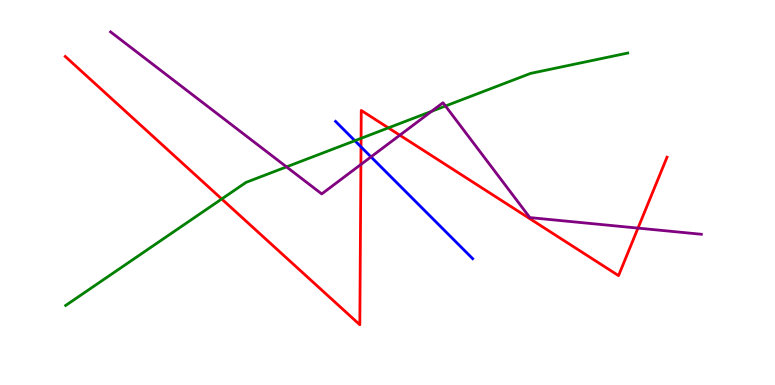[{'lines': ['blue', 'red'], 'intersections': [{'x': 4.66, 'y': 6.19}]}, {'lines': ['green', 'red'], 'intersections': [{'x': 2.86, 'y': 4.83}, {'x': 4.66, 'y': 6.41}, {'x': 5.01, 'y': 6.68}]}, {'lines': ['purple', 'red'], 'intersections': [{'x': 4.66, 'y': 5.73}, {'x': 5.16, 'y': 6.49}, {'x': 8.23, 'y': 4.08}]}, {'lines': ['blue', 'green'], 'intersections': [{'x': 4.58, 'y': 6.35}]}, {'lines': ['blue', 'purple'], 'intersections': [{'x': 4.79, 'y': 5.93}]}, {'lines': ['green', 'purple'], 'intersections': [{'x': 3.7, 'y': 5.67}, {'x': 5.57, 'y': 7.11}, {'x': 5.75, 'y': 7.25}]}]